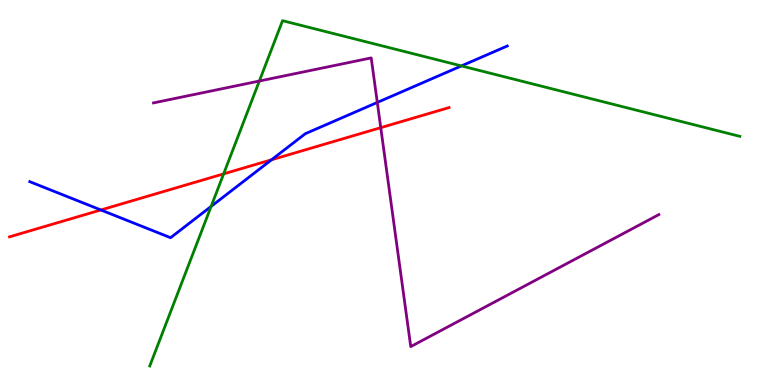[{'lines': ['blue', 'red'], 'intersections': [{'x': 1.3, 'y': 4.55}, {'x': 3.5, 'y': 5.85}]}, {'lines': ['green', 'red'], 'intersections': [{'x': 2.89, 'y': 5.48}]}, {'lines': ['purple', 'red'], 'intersections': [{'x': 4.91, 'y': 6.68}]}, {'lines': ['blue', 'green'], 'intersections': [{'x': 2.72, 'y': 4.64}, {'x': 5.95, 'y': 8.29}]}, {'lines': ['blue', 'purple'], 'intersections': [{'x': 4.87, 'y': 7.34}]}, {'lines': ['green', 'purple'], 'intersections': [{'x': 3.35, 'y': 7.9}]}]